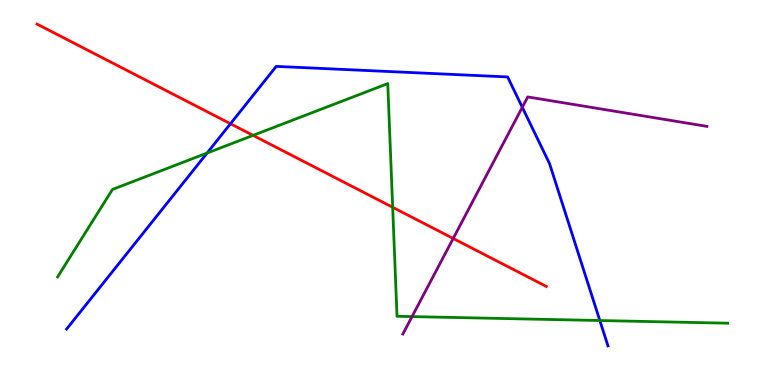[{'lines': ['blue', 'red'], 'intersections': [{'x': 2.97, 'y': 6.79}]}, {'lines': ['green', 'red'], 'intersections': [{'x': 3.27, 'y': 6.48}, {'x': 5.07, 'y': 4.62}]}, {'lines': ['purple', 'red'], 'intersections': [{'x': 5.85, 'y': 3.81}]}, {'lines': ['blue', 'green'], 'intersections': [{'x': 2.67, 'y': 6.02}, {'x': 7.74, 'y': 1.67}]}, {'lines': ['blue', 'purple'], 'intersections': [{'x': 6.74, 'y': 7.21}]}, {'lines': ['green', 'purple'], 'intersections': [{'x': 5.32, 'y': 1.78}]}]